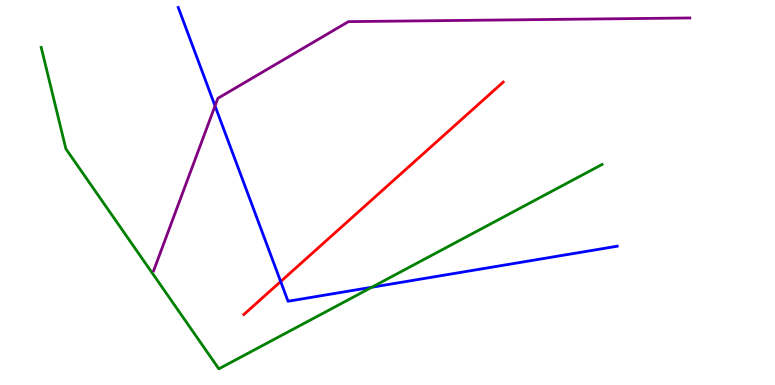[{'lines': ['blue', 'red'], 'intersections': [{'x': 3.62, 'y': 2.69}]}, {'lines': ['green', 'red'], 'intersections': []}, {'lines': ['purple', 'red'], 'intersections': []}, {'lines': ['blue', 'green'], 'intersections': [{'x': 4.8, 'y': 2.54}]}, {'lines': ['blue', 'purple'], 'intersections': [{'x': 2.77, 'y': 7.25}]}, {'lines': ['green', 'purple'], 'intersections': []}]